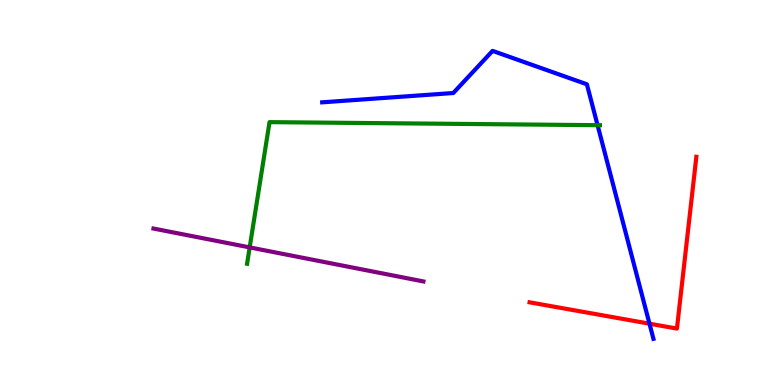[{'lines': ['blue', 'red'], 'intersections': [{'x': 8.38, 'y': 1.59}]}, {'lines': ['green', 'red'], 'intersections': []}, {'lines': ['purple', 'red'], 'intersections': []}, {'lines': ['blue', 'green'], 'intersections': [{'x': 7.71, 'y': 6.75}]}, {'lines': ['blue', 'purple'], 'intersections': []}, {'lines': ['green', 'purple'], 'intersections': [{'x': 3.22, 'y': 3.57}]}]